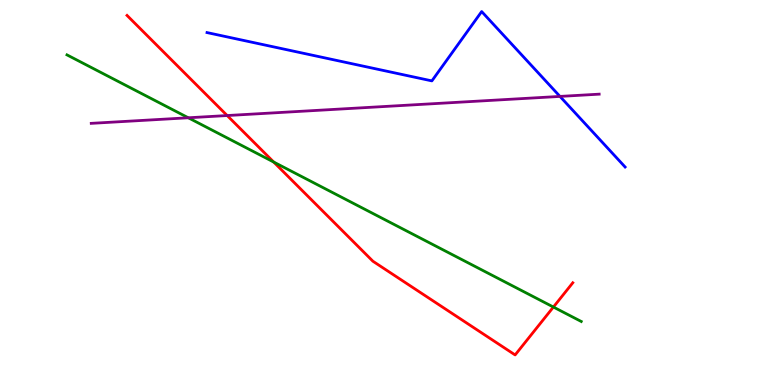[{'lines': ['blue', 'red'], 'intersections': []}, {'lines': ['green', 'red'], 'intersections': [{'x': 3.53, 'y': 5.79}, {'x': 7.14, 'y': 2.02}]}, {'lines': ['purple', 'red'], 'intersections': [{'x': 2.93, 'y': 7.0}]}, {'lines': ['blue', 'green'], 'intersections': []}, {'lines': ['blue', 'purple'], 'intersections': [{'x': 7.23, 'y': 7.5}]}, {'lines': ['green', 'purple'], 'intersections': [{'x': 2.43, 'y': 6.94}]}]